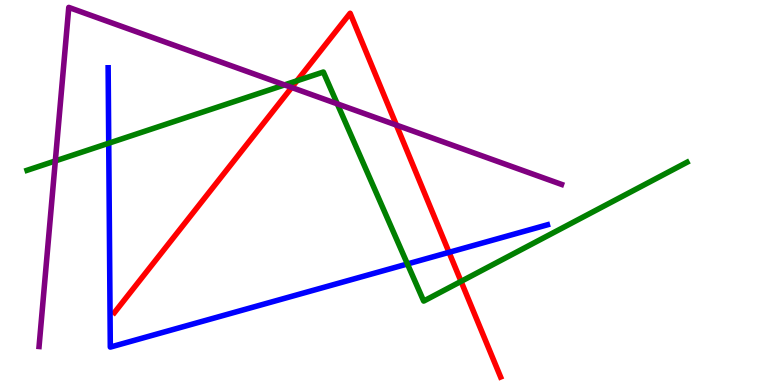[{'lines': ['blue', 'red'], 'intersections': [{'x': 5.79, 'y': 3.45}]}, {'lines': ['green', 'red'], 'intersections': [{'x': 3.83, 'y': 7.9}, {'x': 5.95, 'y': 2.69}]}, {'lines': ['purple', 'red'], 'intersections': [{'x': 3.76, 'y': 7.73}, {'x': 5.11, 'y': 6.75}]}, {'lines': ['blue', 'green'], 'intersections': [{'x': 1.4, 'y': 6.28}, {'x': 5.26, 'y': 3.14}]}, {'lines': ['blue', 'purple'], 'intersections': []}, {'lines': ['green', 'purple'], 'intersections': [{'x': 0.714, 'y': 5.82}, {'x': 3.67, 'y': 7.79}, {'x': 4.35, 'y': 7.3}]}]